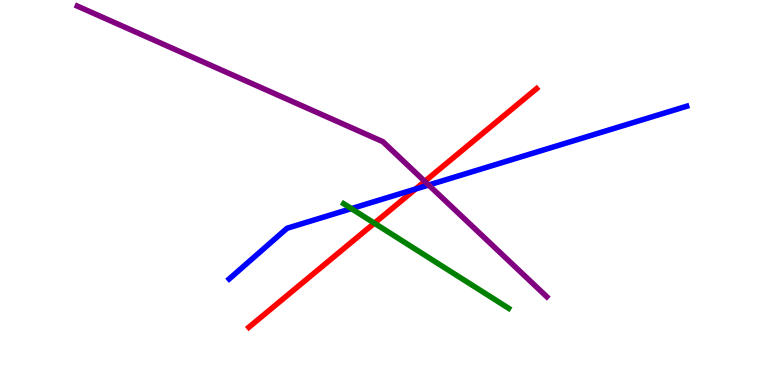[{'lines': ['blue', 'red'], 'intersections': [{'x': 5.36, 'y': 5.09}]}, {'lines': ['green', 'red'], 'intersections': [{'x': 4.83, 'y': 4.2}]}, {'lines': ['purple', 'red'], 'intersections': [{'x': 5.48, 'y': 5.29}]}, {'lines': ['blue', 'green'], 'intersections': [{'x': 4.53, 'y': 4.58}]}, {'lines': ['blue', 'purple'], 'intersections': [{'x': 5.53, 'y': 5.19}]}, {'lines': ['green', 'purple'], 'intersections': []}]